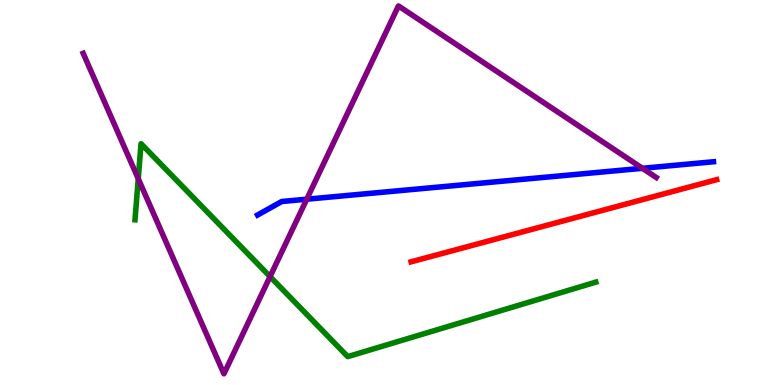[{'lines': ['blue', 'red'], 'intersections': []}, {'lines': ['green', 'red'], 'intersections': []}, {'lines': ['purple', 'red'], 'intersections': []}, {'lines': ['blue', 'green'], 'intersections': []}, {'lines': ['blue', 'purple'], 'intersections': [{'x': 3.96, 'y': 4.83}, {'x': 8.29, 'y': 5.63}]}, {'lines': ['green', 'purple'], 'intersections': [{'x': 1.78, 'y': 5.36}, {'x': 3.48, 'y': 2.82}]}]